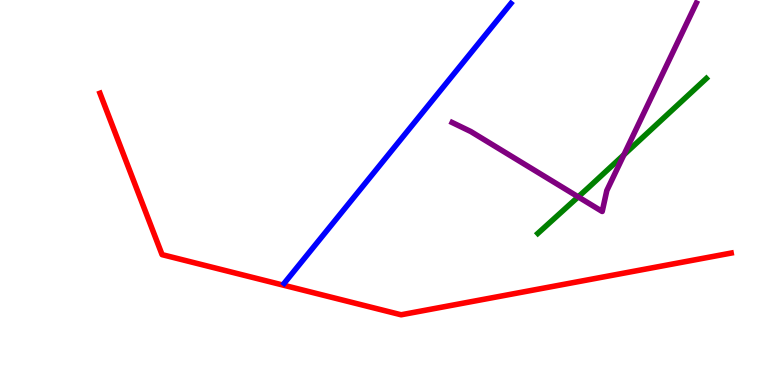[{'lines': ['blue', 'red'], 'intersections': []}, {'lines': ['green', 'red'], 'intersections': []}, {'lines': ['purple', 'red'], 'intersections': []}, {'lines': ['blue', 'green'], 'intersections': []}, {'lines': ['blue', 'purple'], 'intersections': []}, {'lines': ['green', 'purple'], 'intersections': [{'x': 7.46, 'y': 4.89}, {'x': 8.05, 'y': 5.98}]}]